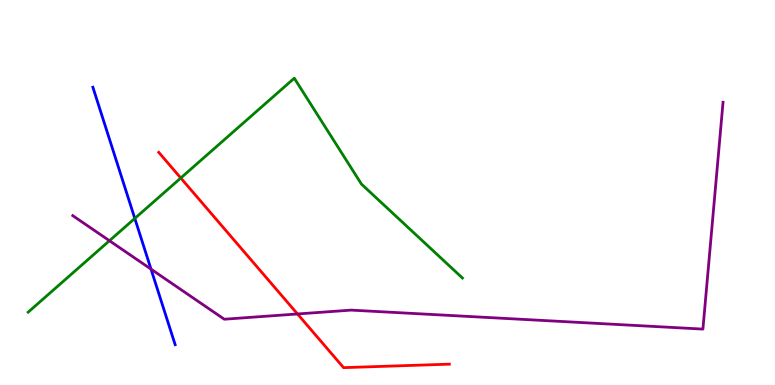[{'lines': ['blue', 'red'], 'intersections': []}, {'lines': ['green', 'red'], 'intersections': [{'x': 2.33, 'y': 5.38}]}, {'lines': ['purple', 'red'], 'intersections': [{'x': 3.84, 'y': 1.85}]}, {'lines': ['blue', 'green'], 'intersections': [{'x': 1.74, 'y': 4.33}]}, {'lines': ['blue', 'purple'], 'intersections': [{'x': 1.95, 'y': 3.01}]}, {'lines': ['green', 'purple'], 'intersections': [{'x': 1.41, 'y': 3.75}]}]